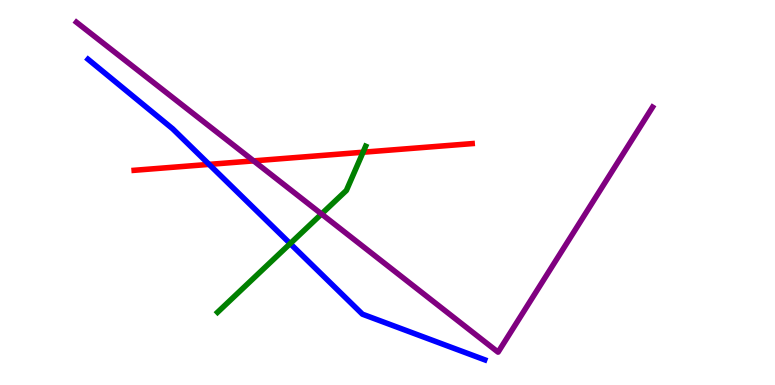[{'lines': ['blue', 'red'], 'intersections': [{'x': 2.7, 'y': 5.73}]}, {'lines': ['green', 'red'], 'intersections': [{'x': 4.68, 'y': 6.05}]}, {'lines': ['purple', 'red'], 'intersections': [{'x': 3.27, 'y': 5.82}]}, {'lines': ['blue', 'green'], 'intersections': [{'x': 3.74, 'y': 3.67}]}, {'lines': ['blue', 'purple'], 'intersections': []}, {'lines': ['green', 'purple'], 'intersections': [{'x': 4.15, 'y': 4.44}]}]